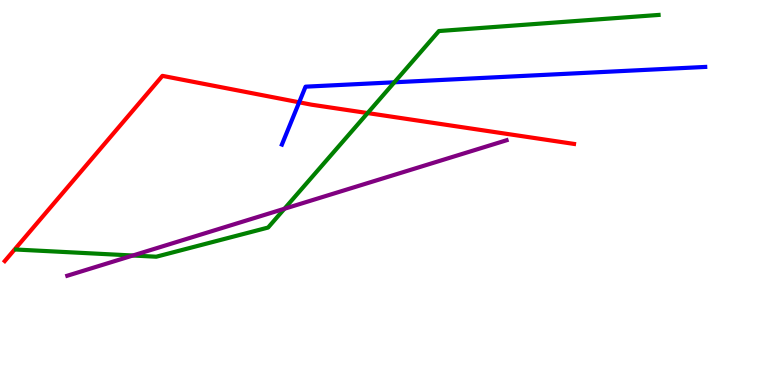[{'lines': ['blue', 'red'], 'intersections': [{'x': 3.86, 'y': 7.34}]}, {'lines': ['green', 'red'], 'intersections': [{'x': 4.74, 'y': 7.06}]}, {'lines': ['purple', 'red'], 'intersections': []}, {'lines': ['blue', 'green'], 'intersections': [{'x': 5.09, 'y': 7.86}]}, {'lines': ['blue', 'purple'], 'intersections': []}, {'lines': ['green', 'purple'], 'intersections': [{'x': 1.71, 'y': 3.36}, {'x': 3.67, 'y': 4.58}]}]